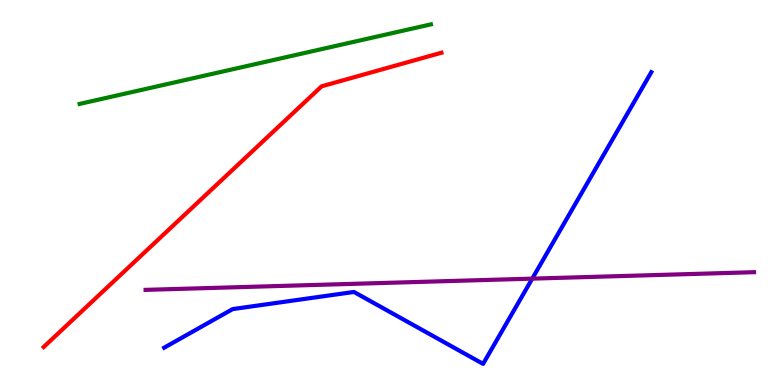[{'lines': ['blue', 'red'], 'intersections': []}, {'lines': ['green', 'red'], 'intersections': []}, {'lines': ['purple', 'red'], 'intersections': []}, {'lines': ['blue', 'green'], 'intersections': []}, {'lines': ['blue', 'purple'], 'intersections': [{'x': 6.87, 'y': 2.76}]}, {'lines': ['green', 'purple'], 'intersections': []}]